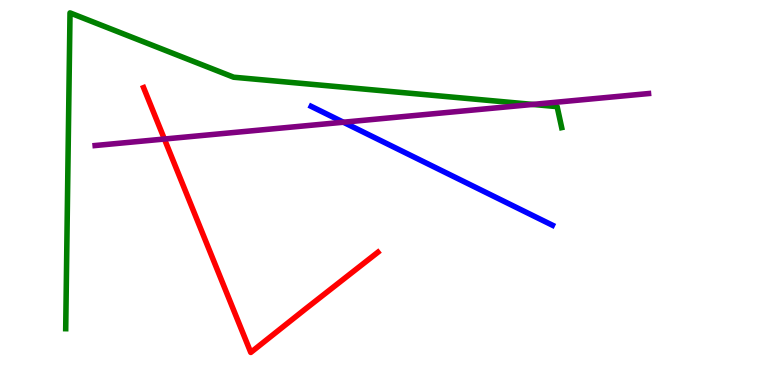[{'lines': ['blue', 'red'], 'intersections': []}, {'lines': ['green', 'red'], 'intersections': []}, {'lines': ['purple', 'red'], 'intersections': [{'x': 2.12, 'y': 6.39}]}, {'lines': ['blue', 'green'], 'intersections': []}, {'lines': ['blue', 'purple'], 'intersections': [{'x': 4.43, 'y': 6.83}]}, {'lines': ['green', 'purple'], 'intersections': [{'x': 6.87, 'y': 7.29}]}]